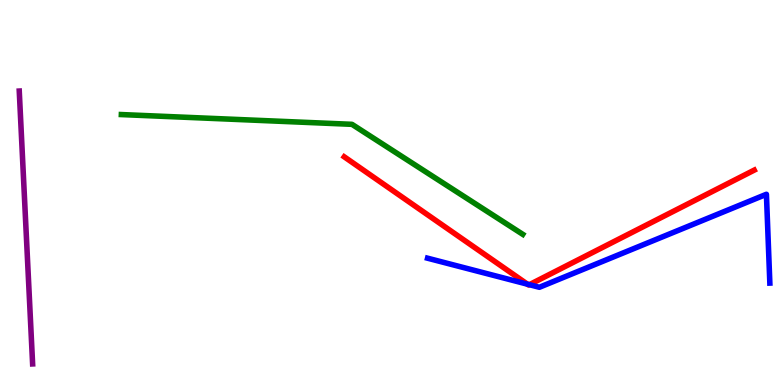[{'lines': ['blue', 'red'], 'intersections': [{'x': 6.81, 'y': 2.62}, {'x': 6.83, 'y': 2.61}]}, {'lines': ['green', 'red'], 'intersections': []}, {'lines': ['purple', 'red'], 'intersections': []}, {'lines': ['blue', 'green'], 'intersections': []}, {'lines': ['blue', 'purple'], 'intersections': []}, {'lines': ['green', 'purple'], 'intersections': []}]